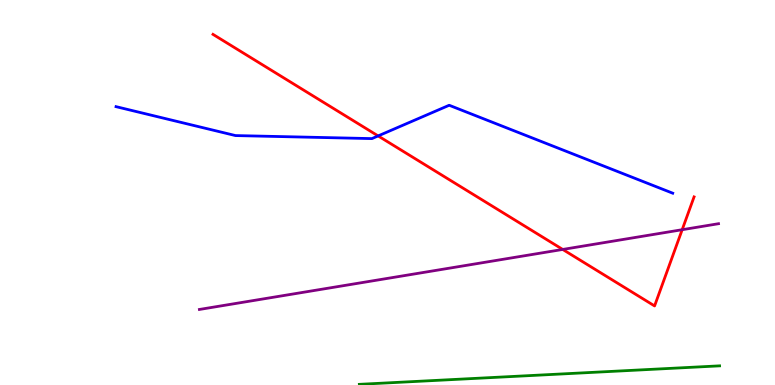[{'lines': ['blue', 'red'], 'intersections': [{'x': 4.88, 'y': 6.47}]}, {'lines': ['green', 'red'], 'intersections': []}, {'lines': ['purple', 'red'], 'intersections': [{'x': 7.26, 'y': 3.52}, {'x': 8.8, 'y': 4.03}]}, {'lines': ['blue', 'green'], 'intersections': []}, {'lines': ['blue', 'purple'], 'intersections': []}, {'lines': ['green', 'purple'], 'intersections': []}]